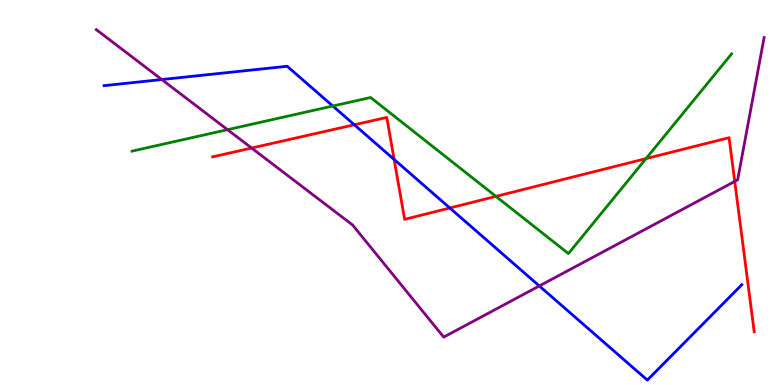[{'lines': ['blue', 'red'], 'intersections': [{'x': 4.57, 'y': 6.76}, {'x': 5.09, 'y': 5.86}, {'x': 5.8, 'y': 4.6}]}, {'lines': ['green', 'red'], 'intersections': [{'x': 6.4, 'y': 4.9}, {'x': 8.34, 'y': 5.88}]}, {'lines': ['purple', 'red'], 'intersections': [{'x': 3.25, 'y': 6.16}, {'x': 9.48, 'y': 5.29}]}, {'lines': ['blue', 'green'], 'intersections': [{'x': 4.29, 'y': 7.25}]}, {'lines': ['blue', 'purple'], 'intersections': [{'x': 2.09, 'y': 7.93}, {'x': 6.96, 'y': 2.57}]}, {'lines': ['green', 'purple'], 'intersections': [{'x': 2.94, 'y': 6.63}]}]